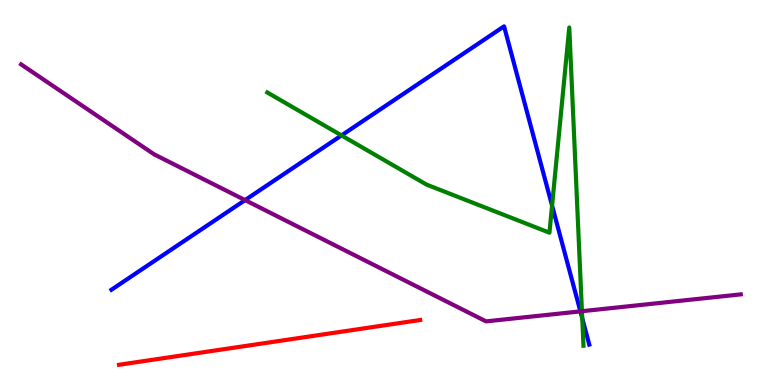[{'lines': ['blue', 'red'], 'intersections': []}, {'lines': ['green', 'red'], 'intersections': []}, {'lines': ['purple', 'red'], 'intersections': []}, {'lines': ['blue', 'green'], 'intersections': [{'x': 4.41, 'y': 6.48}, {'x': 7.12, 'y': 4.66}, {'x': 7.51, 'y': 1.73}]}, {'lines': ['blue', 'purple'], 'intersections': [{'x': 3.16, 'y': 4.8}, {'x': 7.49, 'y': 1.91}]}, {'lines': ['green', 'purple'], 'intersections': [{'x': 7.51, 'y': 1.92}]}]